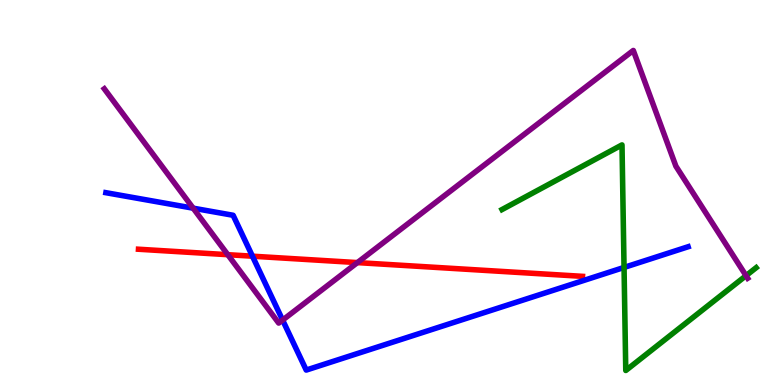[{'lines': ['blue', 'red'], 'intersections': [{'x': 3.26, 'y': 3.35}]}, {'lines': ['green', 'red'], 'intersections': []}, {'lines': ['purple', 'red'], 'intersections': [{'x': 2.94, 'y': 3.38}, {'x': 4.61, 'y': 3.18}]}, {'lines': ['blue', 'green'], 'intersections': [{'x': 8.05, 'y': 3.05}]}, {'lines': ['blue', 'purple'], 'intersections': [{'x': 2.49, 'y': 4.59}, {'x': 3.65, 'y': 1.69}]}, {'lines': ['green', 'purple'], 'intersections': [{'x': 9.63, 'y': 2.84}]}]